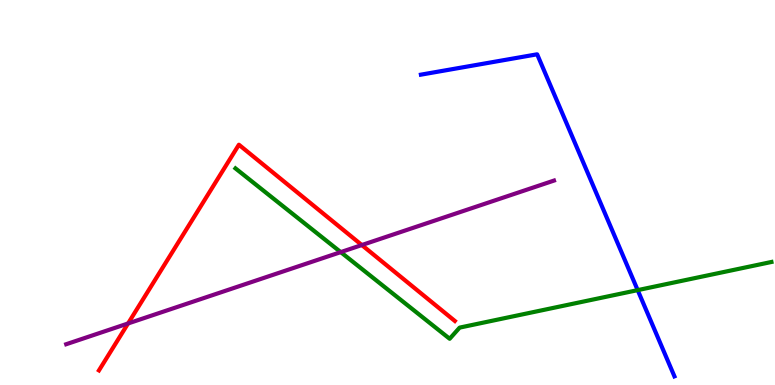[{'lines': ['blue', 'red'], 'intersections': []}, {'lines': ['green', 'red'], 'intersections': []}, {'lines': ['purple', 'red'], 'intersections': [{'x': 1.65, 'y': 1.6}, {'x': 4.67, 'y': 3.64}]}, {'lines': ['blue', 'green'], 'intersections': [{'x': 8.23, 'y': 2.46}]}, {'lines': ['blue', 'purple'], 'intersections': []}, {'lines': ['green', 'purple'], 'intersections': [{'x': 4.4, 'y': 3.45}]}]